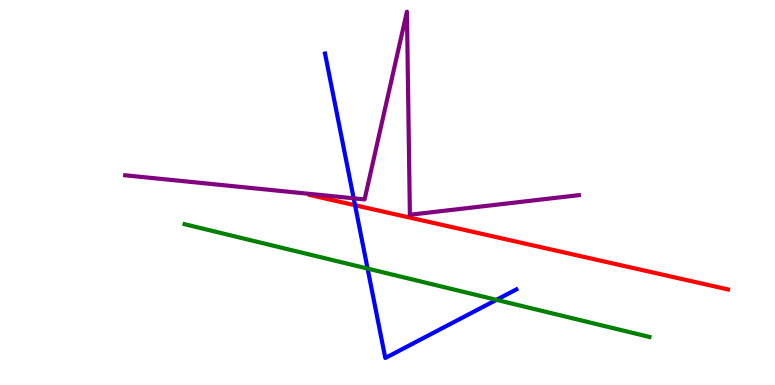[{'lines': ['blue', 'red'], 'intersections': [{'x': 4.58, 'y': 4.67}]}, {'lines': ['green', 'red'], 'intersections': []}, {'lines': ['purple', 'red'], 'intersections': []}, {'lines': ['blue', 'green'], 'intersections': [{'x': 4.74, 'y': 3.02}, {'x': 6.41, 'y': 2.21}]}, {'lines': ['blue', 'purple'], 'intersections': [{'x': 4.56, 'y': 4.85}]}, {'lines': ['green', 'purple'], 'intersections': []}]